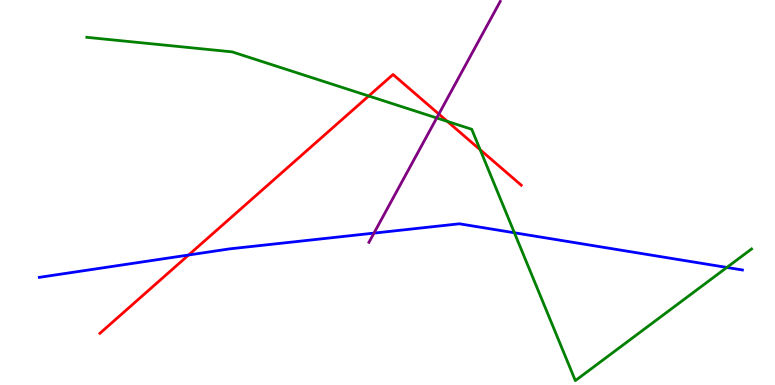[{'lines': ['blue', 'red'], 'intersections': [{'x': 2.43, 'y': 3.38}]}, {'lines': ['green', 'red'], 'intersections': [{'x': 4.76, 'y': 7.51}, {'x': 5.77, 'y': 6.85}, {'x': 6.2, 'y': 6.11}]}, {'lines': ['purple', 'red'], 'intersections': [{'x': 5.66, 'y': 7.04}]}, {'lines': ['blue', 'green'], 'intersections': [{'x': 6.64, 'y': 3.95}, {'x': 9.38, 'y': 3.05}]}, {'lines': ['blue', 'purple'], 'intersections': [{'x': 4.83, 'y': 3.95}]}, {'lines': ['green', 'purple'], 'intersections': [{'x': 5.64, 'y': 6.94}]}]